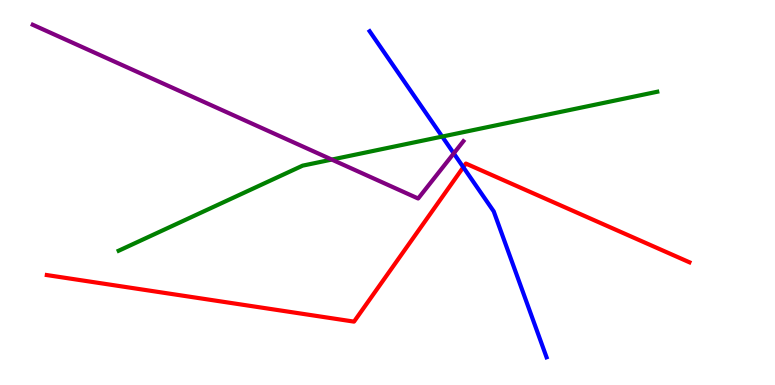[{'lines': ['blue', 'red'], 'intersections': [{'x': 5.98, 'y': 5.66}]}, {'lines': ['green', 'red'], 'intersections': []}, {'lines': ['purple', 'red'], 'intersections': []}, {'lines': ['blue', 'green'], 'intersections': [{'x': 5.71, 'y': 6.45}]}, {'lines': ['blue', 'purple'], 'intersections': [{'x': 5.86, 'y': 6.02}]}, {'lines': ['green', 'purple'], 'intersections': [{'x': 4.28, 'y': 5.86}]}]